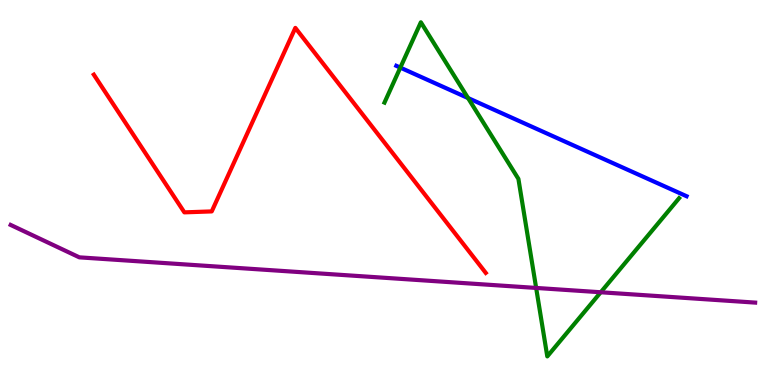[{'lines': ['blue', 'red'], 'intersections': []}, {'lines': ['green', 'red'], 'intersections': []}, {'lines': ['purple', 'red'], 'intersections': []}, {'lines': ['blue', 'green'], 'intersections': [{'x': 5.17, 'y': 8.24}, {'x': 6.04, 'y': 7.45}]}, {'lines': ['blue', 'purple'], 'intersections': []}, {'lines': ['green', 'purple'], 'intersections': [{'x': 6.92, 'y': 2.52}, {'x': 7.75, 'y': 2.41}]}]